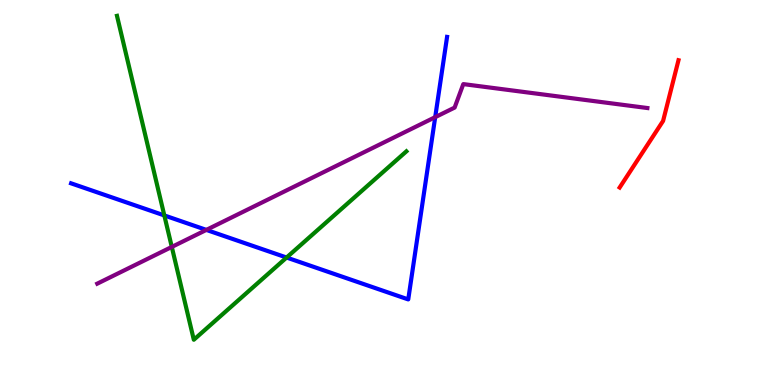[{'lines': ['blue', 'red'], 'intersections': []}, {'lines': ['green', 'red'], 'intersections': []}, {'lines': ['purple', 'red'], 'intersections': []}, {'lines': ['blue', 'green'], 'intersections': [{'x': 2.12, 'y': 4.4}, {'x': 3.7, 'y': 3.31}]}, {'lines': ['blue', 'purple'], 'intersections': [{'x': 2.66, 'y': 4.03}, {'x': 5.62, 'y': 6.96}]}, {'lines': ['green', 'purple'], 'intersections': [{'x': 2.22, 'y': 3.59}]}]